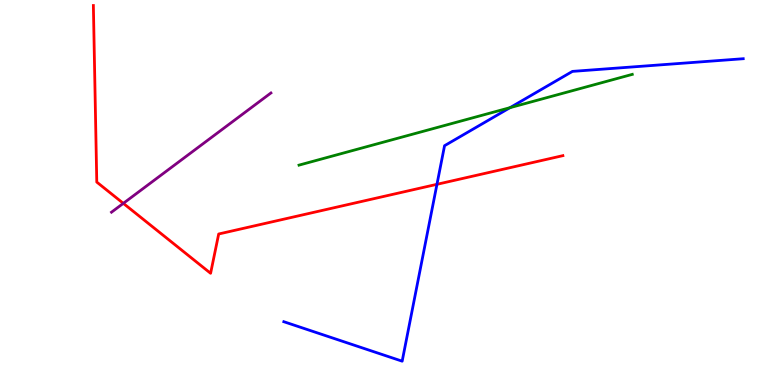[{'lines': ['blue', 'red'], 'intersections': [{'x': 5.64, 'y': 5.21}]}, {'lines': ['green', 'red'], 'intersections': []}, {'lines': ['purple', 'red'], 'intersections': [{'x': 1.59, 'y': 4.72}]}, {'lines': ['blue', 'green'], 'intersections': [{'x': 6.58, 'y': 7.2}]}, {'lines': ['blue', 'purple'], 'intersections': []}, {'lines': ['green', 'purple'], 'intersections': []}]